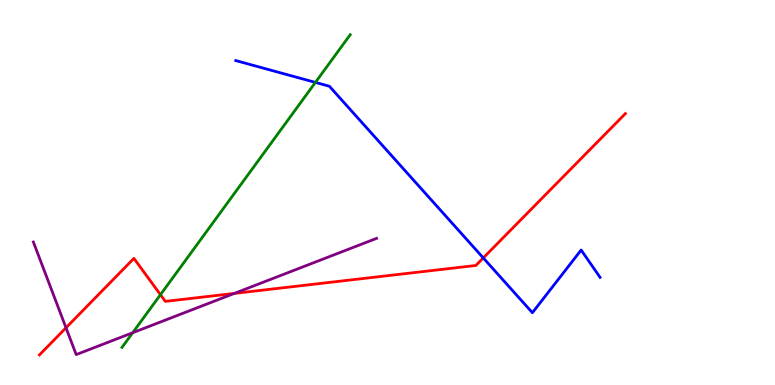[{'lines': ['blue', 'red'], 'intersections': [{'x': 6.24, 'y': 3.3}]}, {'lines': ['green', 'red'], 'intersections': [{'x': 2.07, 'y': 2.35}]}, {'lines': ['purple', 'red'], 'intersections': [{'x': 0.852, 'y': 1.49}, {'x': 3.02, 'y': 2.38}]}, {'lines': ['blue', 'green'], 'intersections': [{'x': 4.07, 'y': 7.86}]}, {'lines': ['blue', 'purple'], 'intersections': []}, {'lines': ['green', 'purple'], 'intersections': [{'x': 1.71, 'y': 1.36}]}]